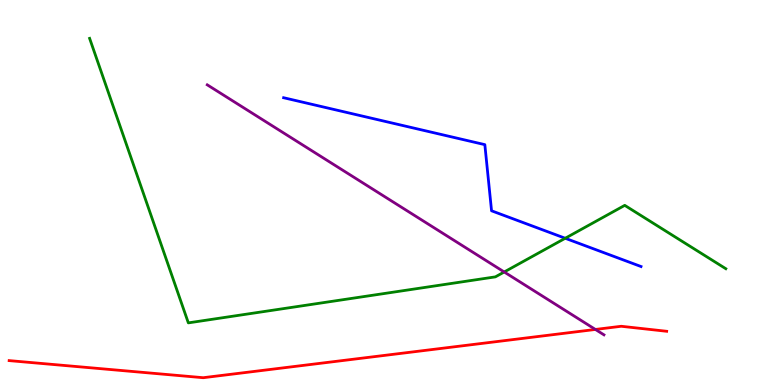[{'lines': ['blue', 'red'], 'intersections': []}, {'lines': ['green', 'red'], 'intersections': []}, {'lines': ['purple', 'red'], 'intersections': [{'x': 7.68, 'y': 1.44}]}, {'lines': ['blue', 'green'], 'intersections': [{'x': 7.29, 'y': 3.81}]}, {'lines': ['blue', 'purple'], 'intersections': []}, {'lines': ['green', 'purple'], 'intersections': [{'x': 6.51, 'y': 2.94}]}]